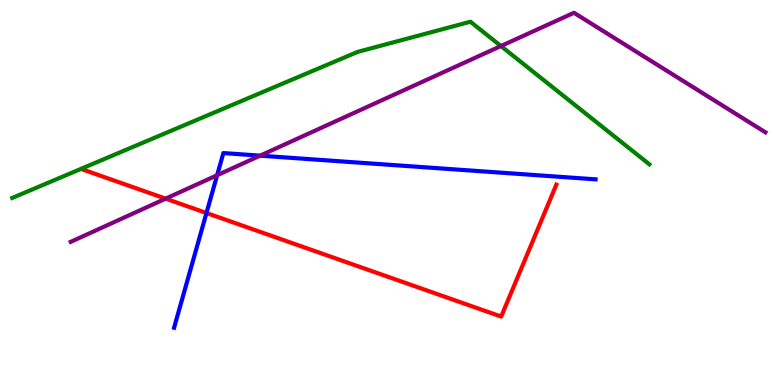[{'lines': ['blue', 'red'], 'intersections': [{'x': 2.66, 'y': 4.47}]}, {'lines': ['green', 'red'], 'intersections': []}, {'lines': ['purple', 'red'], 'intersections': [{'x': 2.14, 'y': 4.84}]}, {'lines': ['blue', 'green'], 'intersections': []}, {'lines': ['blue', 'purple'], 'intersections': [{'x': 2.8, 'y': 5.45}, {'x': 3.36, 'y': 5.96}]}, {'lines': ['green', 'purple'], 'intersections': [{'x': 6.46, 'y': 8.8}]}]